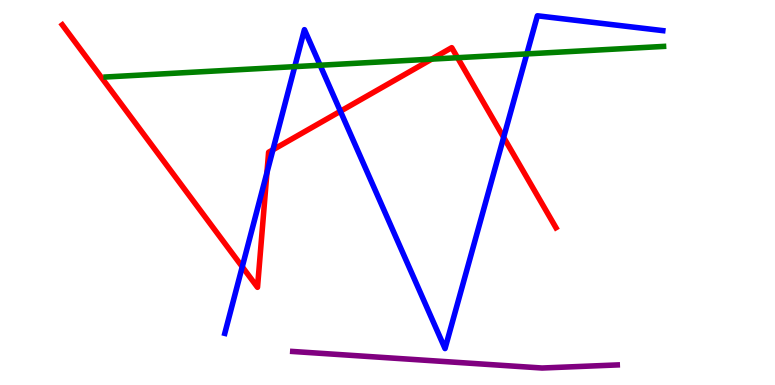[{'lines': ['blue', 'red'], 'intersections': [{'x': 3.13, 'y': 3.07}, {'x': 3.44, 'y': 5.52}, {'x': 3.52, 'y': 6.11}, {'x': 4.39, 'y': 7.11}, {'x': 6.5, 'y': 6.43}]}, {'lines': ['green', 'red'], 'intersections': [{'x': 5.57, 'y': 8.46}, {'x': 5.9, 'y': 8.5}]}, {'lines': ['purple', 'red'], 'intersections': []}, {'lines': ['blue', 'green'], 'intersections': [{'x': 3.8, 'y': 8.27}, {'x': 4.13, 'y': 8.31}, {'x': 6.8, 'y': 8.6}]}, {'lines': ['blue', 'purple'], 'intersections': []}, {'lines': ['green', 'purple'], 'intersections': []}]